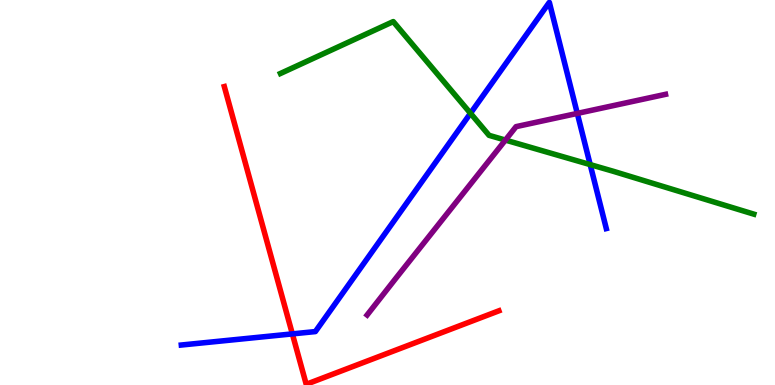[{'lines': ['blue', 'red'], 'intersections': [{'x': 3.77, 'y': 1.33}]}, {'lines': ['green', 'red'], 'intersections': []}, {'lines': ['purple', 'red'], 'intersections': []}, {'lines': ['blue', 'green'], 'intersections': [{'x': 6.07, 'y': 7.06}, {'x': 7.62, 'y': 5.72}]}, {'lines': ['blue', 'purple'], 'intersections': [{'x': 7.45, 'y': 7.05}]}, {'lines': ['green', 'purple'], 'intersections': [{'x': 6.52, 'y': 6.36}]}]